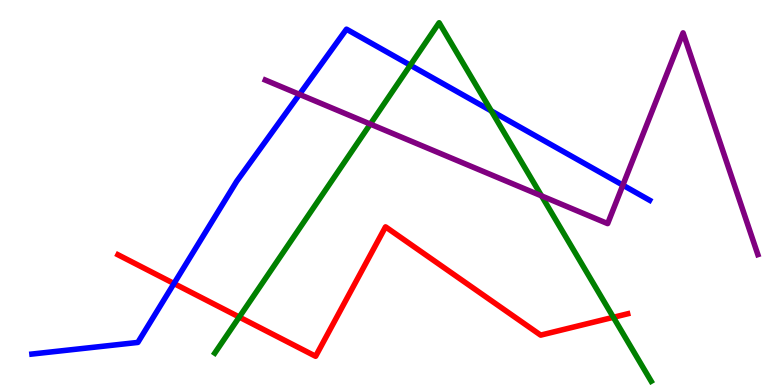[{'lines': ['blue', 'red'], 'intersections': [{'x': 2.24, 'y': 2.64}]}, {'lines': ['green', 'red'], 'intersections': [{'x': 3.09, 'y': 1.76}, {'x': 7.91, 'y': 1.76}]}, {'lines': ['purple', 'red'], 'intersections': []}, {'lines': ['blue', 'green'], 'intersections': [{'x': 5.29, 'y': 8.31}, {'x': 6.34, 'y': 7.12}]}, {'lines': ['blue', 'purple'], 'intersections': [{'x': 3.86, 'y': 7.55}, {'x': 8.04, 'y': 5.19}]}, {'lines': ['green', 'purple'], 'intersections': [{'x': 4.78, 'y': 6.78}, {'x': 6.99, 'y': 4.91}]}]